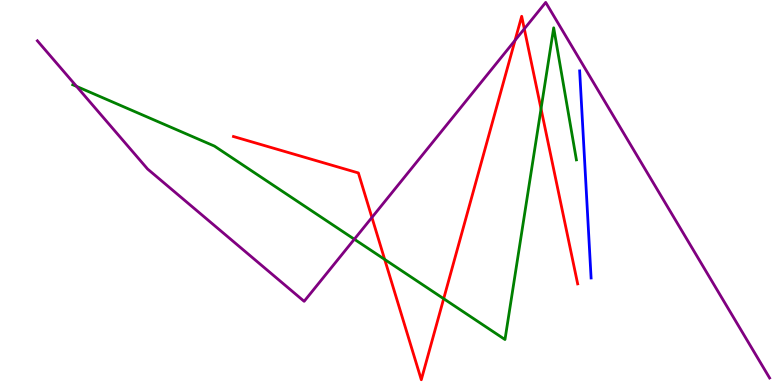[{'lines': ['blue', 'red'], 'intersections': []}, {'lines': ['green', 'red'], 'intersections': [{'x': 4.96, 'y': 3.26}, {'x': 5.72, 'y': 2.24}, {'x': 6.98, 'y': 7.17}]}, {'lines': ['purple', 'red'], 'intersections': [{'x': 4.8, 'y': 4.35}, {'x': 6.65, 'y': 8.95}, {'x': 6.77, 'y': 9.25}]}, {'lines': ['blue', 'green'], 'intersections': []}, {'lines': ['blue', 'purple'], 'intersections': []}, {'lines': ['green', 'purple'], 'intersections': [{'x': 0.988, 'y': 7.76}, {'x': 4.57, 'y': 3.79}]}]